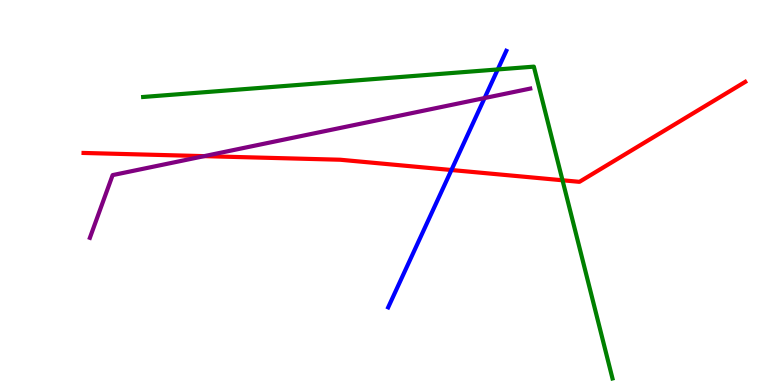[{'lines': ['blue', 'red'], 'intersections': [{'x': 5.82, 'y': 5.58}]}, {'lines': ['green', 'red'], 'intersections': [{'x': 7.26, 'y': 5.32}]}, {'lines': ['purple', 'red'], 'intersections': [{'x': 2.63, 'y': 5.94}]}, {'lines': ['blue', 'green'], 'intersections': [{'x': 6.42, 'y': 8.2}]}, {'lines': ['blue', 'purple'], 'intersections': [{'x': 6.25, 'y': 7.45}]}, {'lines': ['green', 'purple'], 'intersections': []}]